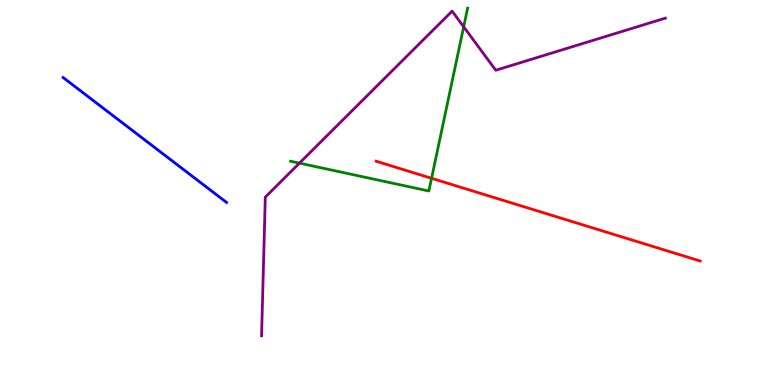[{'lines': ['blue', 'red'], 'intersections': []}, {'lines': ['green', 'red'], 'intersections': [{'x': 5.57, 'y': 5.37}]}, {'lines': ['purple', 'red'], 'intersections': []}, {'lines': ['blue', 'green'], 'intersections': []}, {'lines': ['blue', 'purple'], 'intersections': []}, {'lines': ['green', 'purple'], 'intersections': [{'x': 3.86, 'y': 5.76}, {'x': 5.98, 'y': 9.3}]}]